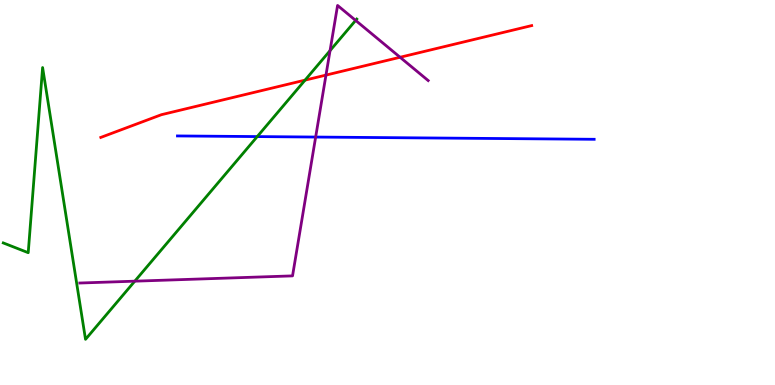[{'lines': ['blue', 'red'], 'intersections': []}, {'lines': ['green', 'red'], 'intersections': [{'x': 3.94, 'y': 7.92}]}, {'lines': ['purple', 'red'], 'intersections': [{'x': 4.21, 'y': 8.05}, {'x': 5.16, 'y': 8.51}]}, {'lines': ['blue', 'green'], 'intersections': [{'x': 3.32, 'y': 6.45}]}, {'lines': ['blue', 'purple'], 'intersections': [{'x': 4.07, 'y': 6.44}]}, {'lines': ['green', 'purple'], 'intersections': [{'x': 1.74, 'y': 2.7}, {'x': 4.26, 'y': 8.69}, {'x': 4.59, 'y': 9.47}]}]